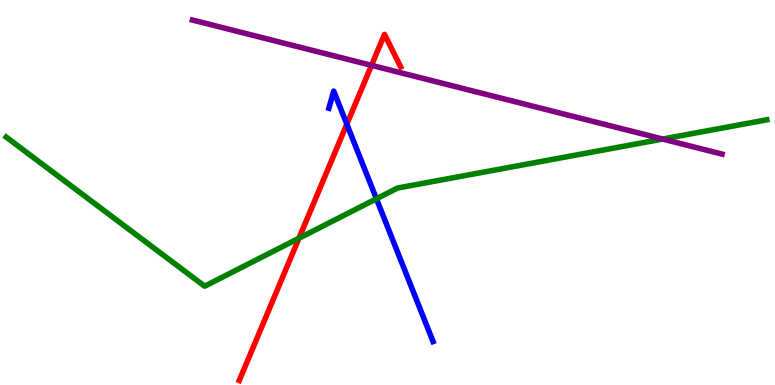[{'lines': ['blue', 'red'], 'intersections': [{'x': 4.48, 'y': 6.77}]}, {'lines': ['green', 'red'], 'intersections': [{'x': 3.86, 'y': 3.81}]}, {'lines': ['purple', 'red'], 'intersections': [{'x': 4.79, 'y': 8.3}]}, {'lines': ['blue', 'green'], 'intersections': [{'x': 4.86, 'y': 4.84}]}, {'lines': ['blue', 'purple'], 'intersections': []}, {'lines': ['green', 'purple'], 'intersections': [{'x': 8.55, 'y': 6.39}]}]